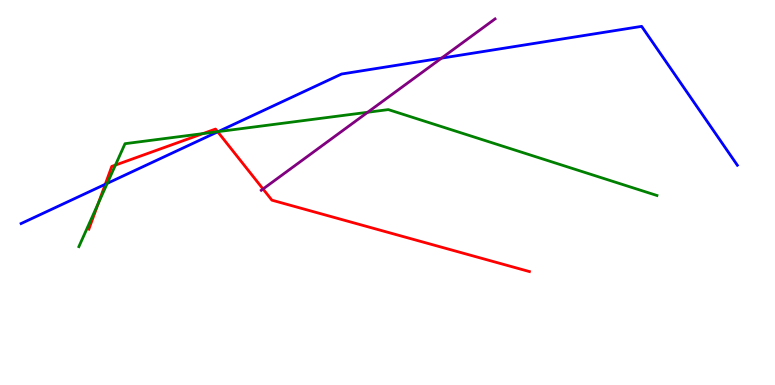[{'lines': ['blue', 'red'], 'intersections': [{'x': 1.36, 'y': 5.21}, {'x': 2.81, 'y': 6.58}]}, {'lines': ['green', 'red'], 'intersections': [{'x': 1.27, 'y': 4.72}, {'x': 1.49, 'y': 5.71}, {'x': 2.62, 'y': 6.53}, {'x': 2.81, 'y': 6.58}]}, {'lines': ['purple', 'red'], 'intersections': [{'x': 3.39, 'y': 5.09}]}, {'lines': ['blue', 'green'], 'intersections': [{'x': 1.38, 'y': 5.24}, {'x': 2.81, 'y': 6.58}]}, {'lines': ['blue', 'purple'], 'intersections': [{'x': 5.7, 'y': 8.49}]}, {'lines': ['green', 'purple'], 'intersections': [{'x': 4.74, 'y': 7.08}]}]